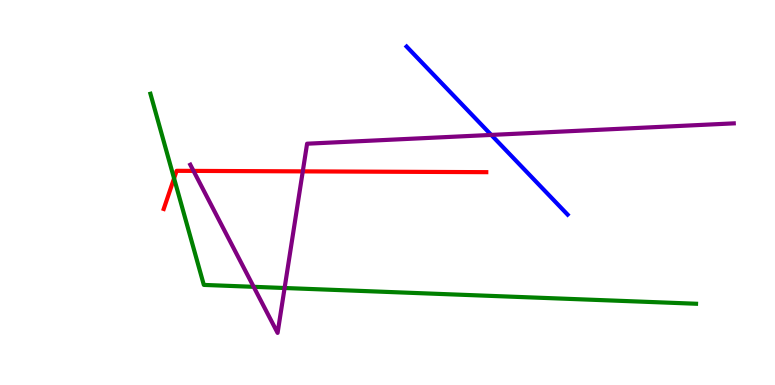[{'lines': ['blue', 'red'], 'intersections': []}, {'lines': ['green', 'red'], 'intersections': [{'x': 2.25, 'y': 5.37}]}, {'lines': ['purple', 'red'], 'intersections': [{'x': 2.5, 'y': 5.56}, {'x': 3.91, 'y': 5.55}]}, {'lines': ['blue', 'green'], 'intersections': []}, {'lines': ['blue', 'purple'], 'intersections': [{'x': 6.34, 'y': 6.5}]}, {'lines': ['green', 'purple'], 'intersections': [{'x': 3.27, 'y': 2.55}, {'x': 3.67, 'y': 2.52}]}]